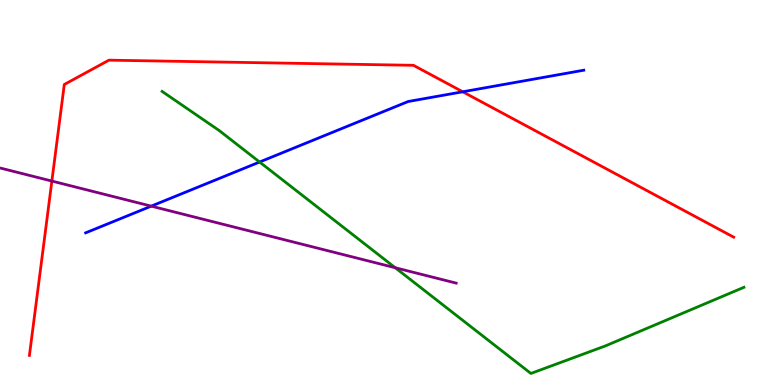[{'lines': ['blue', 'red'], 'intersections': [{'x': 5.97, 'y': 7.62}]}, {'lines': ['green', 'red'], 'intersections': []}, {'lines': ['purple', 'red'], 'intersections': [{'x': 0.669, 'y': 5.3}]}, {'lines': ['blue', 'green'], 'intersections': [{'x': 3.35, 'y': 5.79}]}, {'lines': ['blue', 'purple'], 'intersections': [{'x': 1.95, 'y': 4.65}]}, {'lines': ['green', 'purple'], 'intersections': [{'x': 5.1, 'y': 3.05}]}]